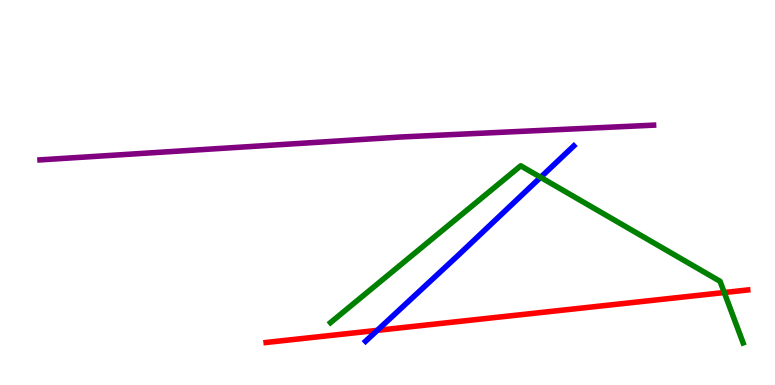[{'lines': ['blue', 'red'], 'intersections': [{'x': 4.87, 'y': 1.42}]}, {'lines': ['green', 'red'], 'intersections': [{'x': 9.35, 'y': 2.4}]}, {'lines': ['purple', 'red'], 'intersections': []}, {'lines': ['blue', 'green'], 'intersections': [{'x': 6.98, 'y': 5.39}]}, {'lines': ['blue', 'purple'], 'intersections': []}, {'lines': ['green', 'purple'], 'intersections': []}]